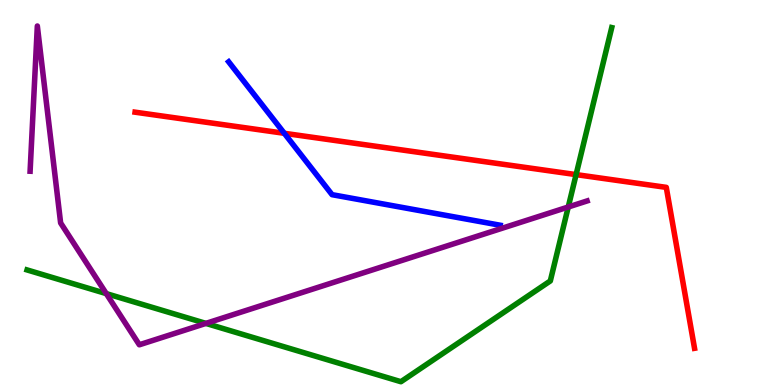[{'lines': ['blue', 'red'], 'intersections': [{'x': 3.67, 'y': 6.54}]}, {'lines': ['green', 'red'], 'intersections': [{'x': 7.43, 'y': 5.46}]}, {'lines': ['purple', 'red'], 'intersections': []}, {'lines': ['blue', 'green'], 'intersections': []}, {'lines': ['blue', 'purple'], 'intersections': []}, {'lines': ['green', 'purple'], 'intersections': [{'x': 1.37, 'y': 2.37}, {'x': 2.66, 'y': 1.6}, {'x': 7.33, 'y': 4.62}]}]